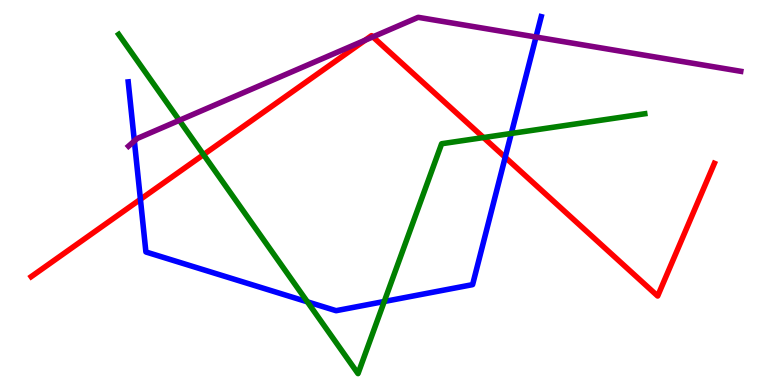[{'lines': ['blue', 'red'], 'intersections': [{'x': 1.81, 'y': 4.82}, {'x': 6.52, 'y': 5.91}]}, {'lines': ['green', 'red'], 'intersections': [{'x': 2.63, 'y': 5.98}, {'x': 6.24, 'y': 6.43}]}, {'lines': ['purple', 'red'], 'intersections': [{'x': 4.71, 'y': 8.96}, {'x': 4.81, 'y': 9.04}]}, {'lines': ['blue', 'green'], 'intersections': [{'x': 3.97, 'y': 2.16}, {'x': 4.96, 'y': 2.17}, {'x': 6.6, 'y': 6.53}]}, {'lines': ['blue', 'purple'], 'intersections': [{'x': 1.73, 'y': 6.34}, {'x': 6.92, 'y': 9.04}]}, {'lines': ['green', 'purple'], 'intersections': [{'x': 2.31, 'y': 6.87}]}]